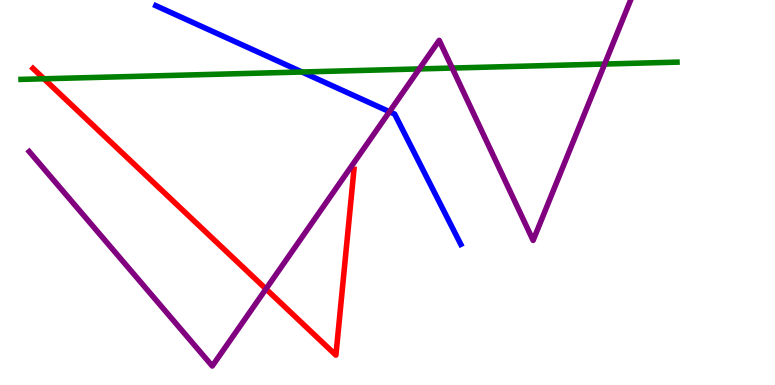[{'lines': ['blue', 'red'], 'intersections': []}, {'lines': ['green', 'red'], 'intersections': [{'x': 0.567, 'y': 7.95}]}, {'lines': ['purple', 'red'], 'intersections': [{'x': 3.43, 'y': 2.49}]}, {'lines': ['blue', 'green'], 'intersections': [{'x': 3.9, 'y': 8.13}]}, {'lines': ['blue', 'purple'], 'intersections': [{'x': 5.03, 'y': 7.1}]}, {'lines': ['green', 'purple'], 'intersections': [{'x': 5.41, 'y': 8.21}, {'x': 5.83, 'y': 8.23}, {'x': 7.8, 'y': 8.34}]}]